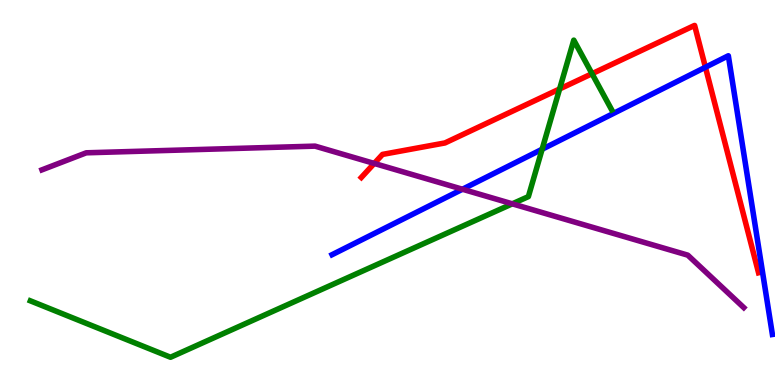[{'lines': ['blue', 'red'], 'intersections': [{'x': 9.1, 'y': 8.25}]}, {'lines': ['green', 'red'], 'intersections': [{'x': 7.22, 'y': 7.69}, {'x': 7.64, 'y': 8.09}]}, {'lines': ['purple', 'red'], 'intersections': [{'x': 4.83, 'y': 5.75}]}, {'lines': ['blue', 'green'], 'intersections': [{'x': 7.0, 'y': 6.12}]}, {'lines': ['blue', 'purple'], 'intersections': [{'x': 5.97, 'y': 5.08}]}, {'lines': ['green', 'purple'], 'intersections': [{'x': 6.61, 'y': 4.71}]}]